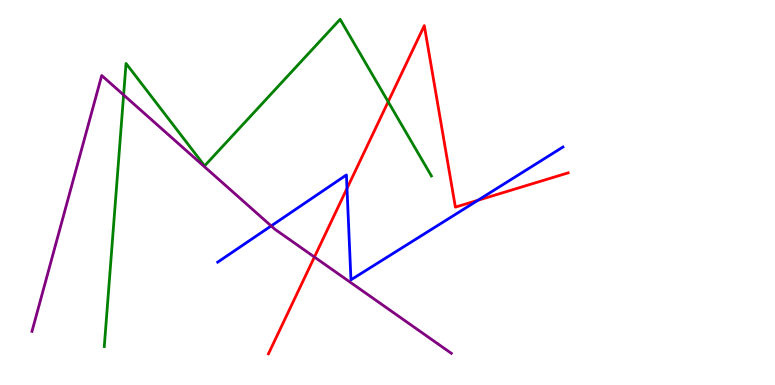[{'lines': ['blue', 'red'], 'intersections': [{'x': 4.48, 'y': 5.11}, {'x': 6.17, 'y': 4.8}]}, {'lines': ['green', 'red'], 'intersections': [{'x': 5.01, 'y': 7.36}]}, {'lines': ['purple', 'red'], 'intersections': [{'x': 4.06, 'y': 3.32}]}, {'lines': ['blue', 'green'], 'intersections': []}, {'lines': ['blue', 'purple'], 'intersections': [{'x': 3.5, 'y': 4.13}]}, {'lines': ['green', 'purple'], 'intersections': [{'x': 1.6, 'y': 7.53}]}]